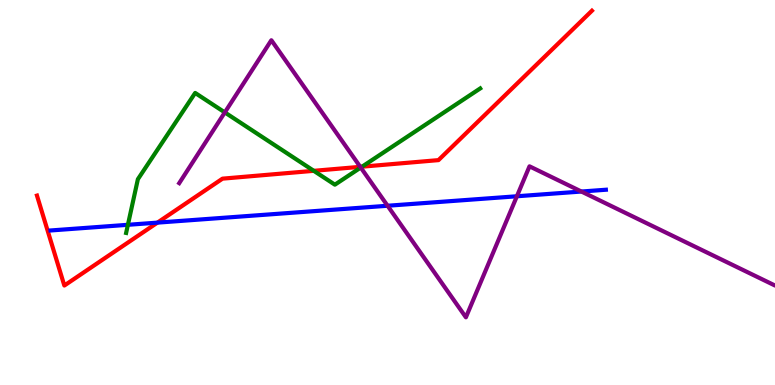[{'lines': ['blue', 'red'], 'intersections': [{'x': 2.03, 'y': 4.22}]}, {'lines': ['green', 'red'], 'intersections': [{'x': 4.05, 'y': 5.56}, {'x': 4.67, 'y': 5.67}]}, {'lines': ['purple', 'red'], 'intersections': [{'x': 4.65, 'y': 5.67}]}, {'lines': ['blue', 'green'], 'intersections': [{'x': 1.65, 'y': 4.16}]}, {'lines': ['blue', 'purple'], 'intersections': [{'x': 5.0, 'y': 4.66}, {'x': 6.67, 'y': 4.9}, {'x': 7.5, 'y': 5.03}]}, {'lines': ['green', 'purple'], 'intersections': [{'x': 2.9, 'y': 7.08}, {'x': 4.65, 'y': 5.65}]}]